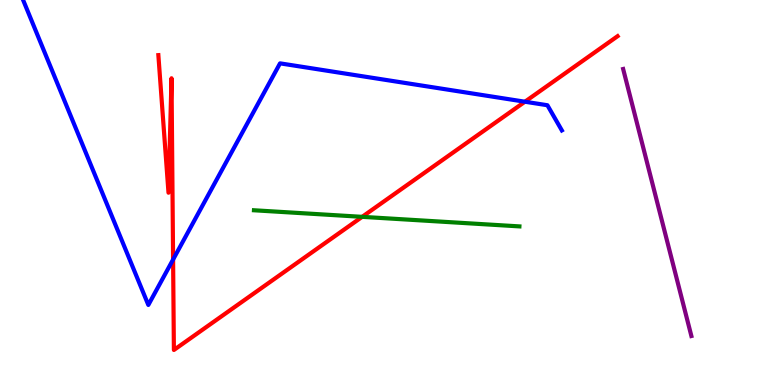[{'lines': ['blue', 'red'], 'intersections': [{'x': 2.23, 'y': 3.26}, {'x': 6.77, 'y': 7.36}]}, {'lines': ['green', 'red'], 'intersections': [{'x': 4.67, 'y': 4.37}]}, {'lines': ['purple', 'red'], 'intersections': []}, {'lines': ['blue', 'green'], 'intersections': []}, {'lines': ['blue', 'purple'], 'intersections': []}, {'lines': ['green', 'purple'], 'intersections': []}]